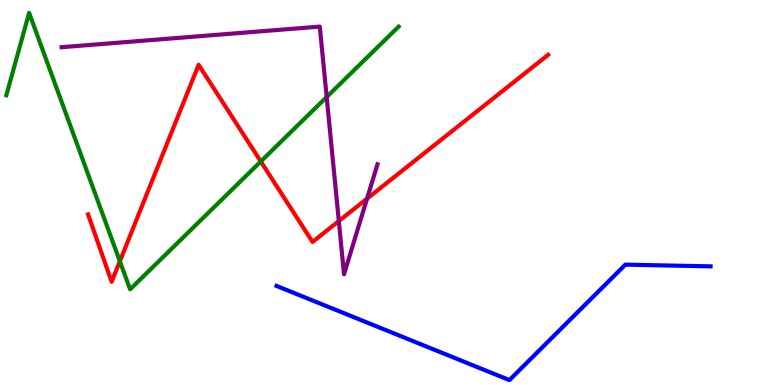[{'lines': ['blue', 'red'], 'intersections': []}, {'lines': ['green', 'red'], 'intersections': [{'x': 1.55, 'y': 3.21}, {'x': 3.37, 'y': 5.81}]}, {'lines': ['purple', 'red'], 'intersections': [{'x': 4.37, 'y': 4.26}, {'x': 4.74, 'y': 4.84}]}, {'lines': ['blue', 'green'], 'intersections': []}, {'lines': ['blue', 'purple'], 'intersections': []}, {'lines': ['green', 'purple'], 'intersections': [{'x': 4.22, 'y': 7.48}]}]